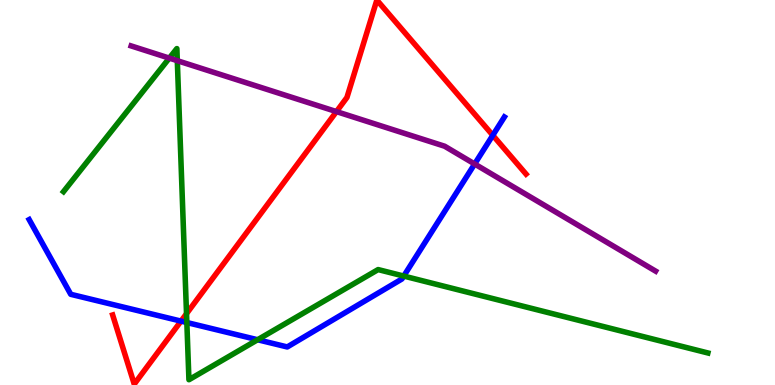[{'lines': ['blue', 'red'], 'intersections': [{'x': 2.34, 'y': 1.66}, {'x': 6.36, 'y': 6.49}]}, {'lines': ['green', 'red'], 'intersections': [{'x': 2.41, 'y': 1.85}]}, {'lines': ['purple', 'red'], 'intersections': [{'x': 4.34, 'y': 7.1}]}, {'lines': ['blue', 'green'], 'intersections': [{'x': 2.41, 'y': 1.62}, {'x': 3.32, 'y': 1.18}, {'x': 5.21, 'y': 2.83}]}, {'lines': ['blue', 'purple'], 'intersections': [{'x': 6.12, 'y': 5.74}]}, {'lines': ['green', 'purple'], 'intersections': [{'x': 2.18, 'y': 8.49}, {'x': 2.29, 'y': 8.42}]}]